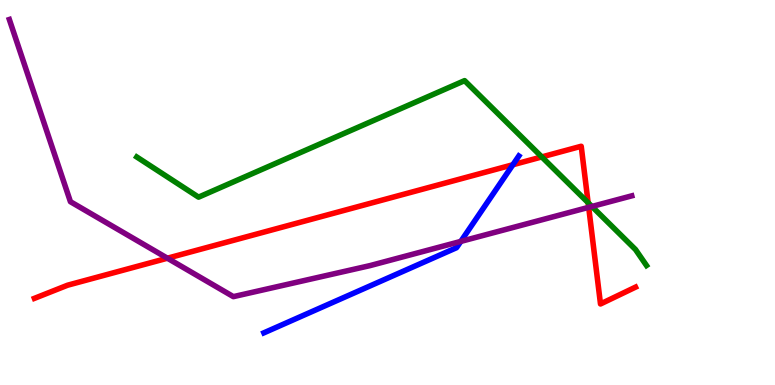[{'lines': ['blue', 'red'], 'intersections': [{'x': 6.62, 'y': 5.72}]}, {'lines': ['green', 'red'], 'intersections': [{'x': 6.99, 'y': 5.92}, {'x': 7.59, 'y': 4.73}]}, {'lines': ['purple', 'red'], 'intersections': [{'x': 2.16, 'y': 3.29}, {'x': 7.6, 'y': 4.61}]}, {'lines': ['blue', 'green'], 'intersections': []}, {'lines': ['blue', 'purple'], 'intersections': [{'x': 5.95, 'y': 3.73}]}, {'lines': ['green', 'purple'], 'intersections': [{'x': 7.64, 'y': 4.64}]}]